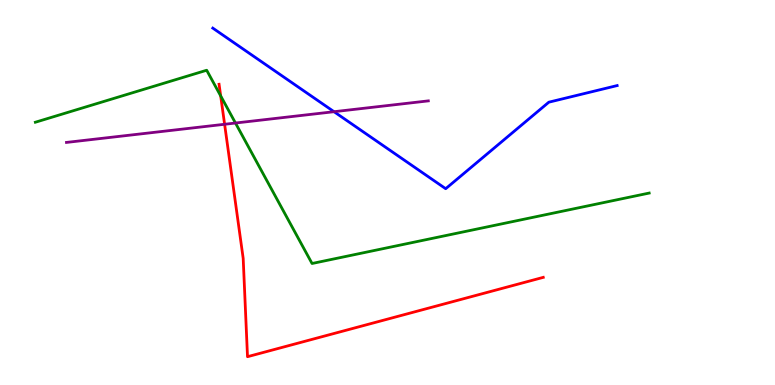[{'lines': ['blue', 'red'], 'intersections': []}, {'lines': ['green', 'red'], 'intersections': [{'x': 2.85, 'y': 7.51}]}, {'lines': ['purple', 'red'], 'intersections': [{'x': 2.9, 'y': 6.77}]}, {'lines': ['blue', 'green'], 'intersections': []}, {'lines': ['blue', 'purple'], 'intersections': [{'x': 4.31, 'y': 7.1}]}, {'lines': ['green', 'purple'], 'intersections': [{'x': 3.04, 'y': 6.8}]}]